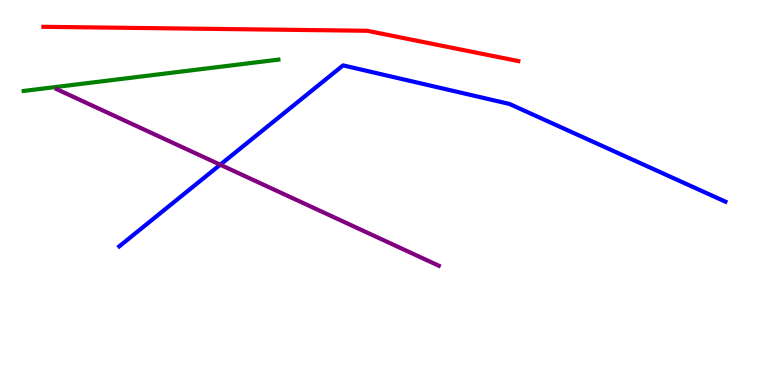[{'lines': ['blue', 'red'], 'intersections': []}, {'lines': ['green', 'red'], 'intersections': []}, {'lines': ['purple', 'red'], 'intersections': []}, {'lines': ['blue', 'green'], 'intersections': []}, {'lines': ['blue', 'purple'], 'intersections': [{'x': 2.84, 'y': 5.72}]}, {'lines': ['green', 'purple'], 'intersections': []}]